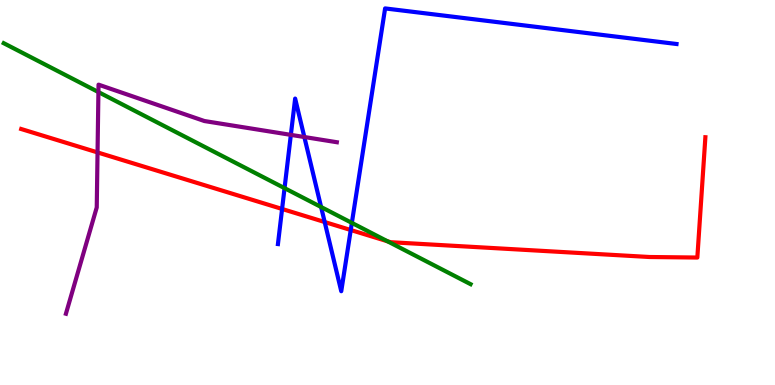[{'lines': ['blue', 'red'], 'intersections': [{'x': 3.64, 'y': 4.57}, {'x': 4.19, 'y': 4.23}, {'x': 4.53, 'y': 4.03}]}, {'lines': ['green', 'red'], 'intersections': [{'x': 5.0, 'y': 3.73}]}, {'lines': ['purple', 'red'], 'intersections': [{'x': 1.26, 'y': 6.04}]}, {'lines': ['blue', 'green'], 'intersections': [{'x': 3.67, 'y': 5.11}, {'x': 4.14, 'y': 4.62}, {'x': 4.54, 'y': 4.21}]}, {'lines': ['blue', 'purple'], 'intersections': [{'x': 3.75, 'y': 6.5}, {'x': 3.93, 'y': 6.44}]}, {'lines': ['green', 'purple'], 'intersections': [{'x': 1.27, 'y': 7.61}]}]